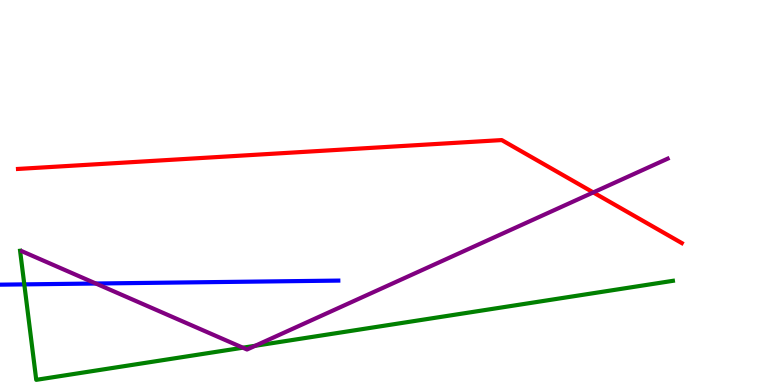[{'lines': ['blue', 'red'], 'intersections': []}, {'lines': ['green', 'red'], 'intersections': []}, {'lines': ['purple', 'red'], 'intersections': [{'x': 7.65, 'y': 5.0}]}, {'lines': ['blue', 'green'], 'intersections': [{'x': 0.314, 'y': 2.61}]}, {'lines': ['blue', 'purple'], 'intersections': [{'x': 1.24, 'y': 2.64}]}, {'lines': ['green', 'purple'], 'intersections': [{'x': 3.13, 'y': 0.969}, {'x': 3.29, 'y': 1.02}]}]